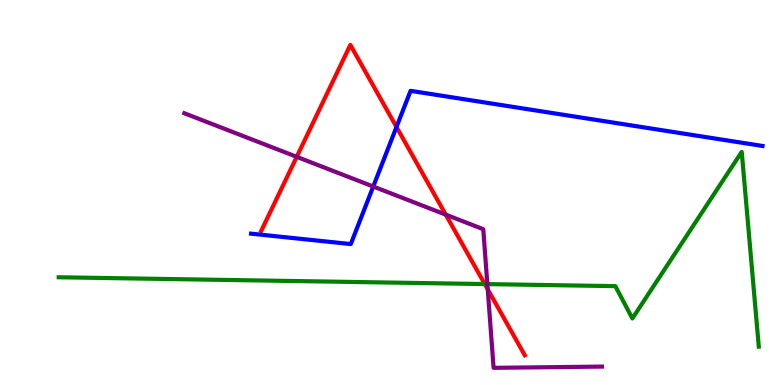[{'lines': ['blue', 'red'], 'intersections': [{'x': 5.12, 'y': 6.7}]}, {'lines': ['green', 'red'], 'intersections': [{'x': 6.26, 'y': 2.62}]}, {'lines': ['purple', 'red'], 'intersections': [{'x': 3.83, 'y': 5.93}, {'x': 5.75, 'y': 4.42}, {'x': 6.29, 'y': 2.48}]}, {'lines': ['blue', 'green'], 'intersections': []}, {'lines': ['blue', 'purple'], 'intersections': [{'x': 4.82, 'y': 5.16}]}, {'lines': ['green', 'purple'], 'intersections': [{'x': 6.29, 'y': 2.62}]}]